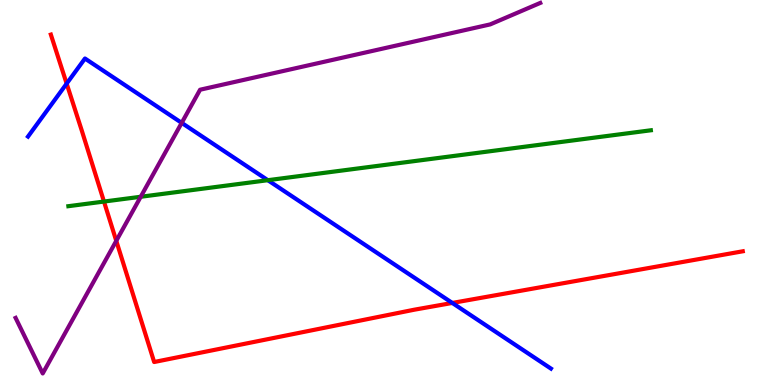[{'lines': ['blue', 'red'], 'intersections': [{'x': 0.86, 'y': 7.83}, {'x': 5.84, 'y': 2.13}]}, {'lines': ['green', 'red'], 'intersections': [{'x': 1.34, 'y': 4.76}]}, {'lines': ['purple', 'red'], 'intersections': [{'x': 1.5, 'y': 3.74}]}, {'lines': ['blue', 'green'], 'intersections': [{'x': 3.46, 'y': 5.32}]}, {'lines': ['blue', 'purple'], 'intersections': [{'x': 2.34, 'y': 6.81}]}, {'lines': ['green', 'purple'], 'intersections': [{'x': 1.82, 'y': 4.89}]}]